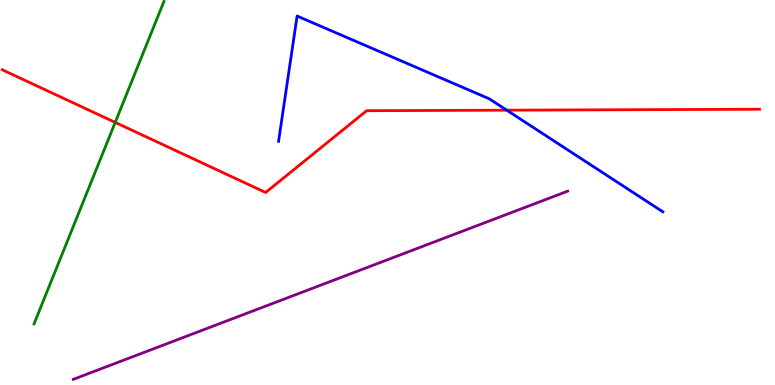[{'lines': ['blue', 'red'], 'intersections': [{'x': 6.54, 'y': 7.14}]}, {'lines': ['green', 'red'], 'intersections': [{'x': 1.49, 'y': 6.82}]}, {'lines': ['purple', 'red'], 'intersections': []}, {'lines': ['blue', 'green'], 'intersections': []}, {'lines': ['blue', 'purple'], 'intersections': []}, {'lines': ['green', 'purple'], 'intersections': []}]